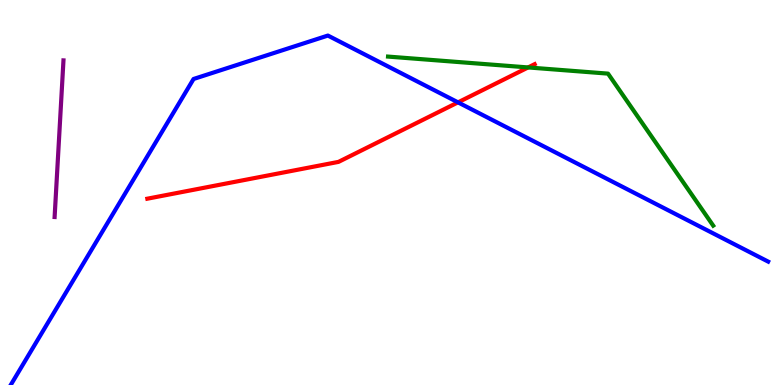[{'lines': ['blue', 'red'], 'intersections': [{'x': 5.91, 'y': 7.34}]}, {'lines': ['green', 'red'], 'intersections': [{'x': 6.81, 'y': 8.25}]}, {'lines': ['purple', 'red'], 'intersections': []}, {'lines': ['blue', 'green'], 'intersections': []}, {'lines': ['blue', 'purple'], 'intersections': []}, {'lines': ['green', 'purple'], 'intersections': []}]